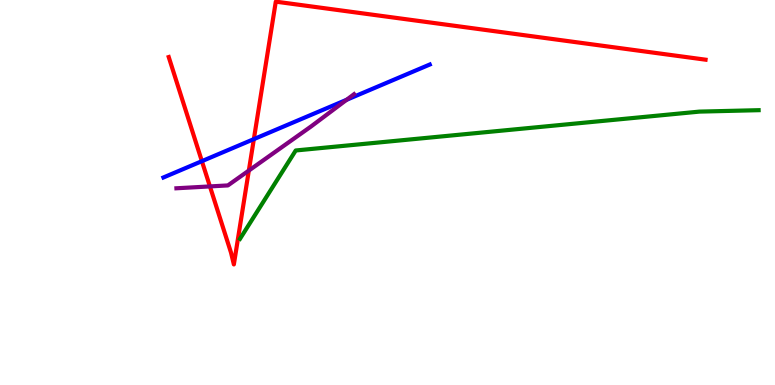[{'lines': ['blue', 'red'], 'intersections': [{'x': 2.61, 'y': 5.81}, {'x': 3.28, 'y': 6.39}]}, {'lines': ['green', 'red'], 'intersections': []}, {'lines': ['purple', 'red'], 'intersections': [{'x': 2.71, 'y': 5.16}, {'x': 3.21, 'y': 5.57}]}, {'lines': ['blue', 'green'], 'intersections': []}, {'lines': ['blue', 'purple'], 'intersections': [{'x': 4.47, 'y': 7.41}]}, {'lines': ['green', 'purple'], 'intersections': []}]